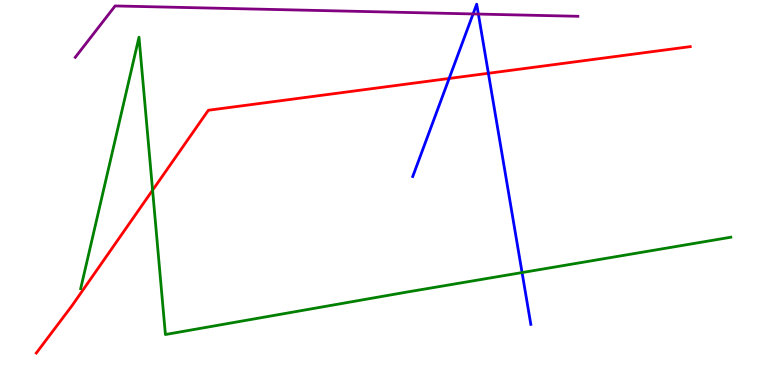[{'lines': ['blue', 'red'], 'intersections': [{'x': 5.8, 'y': 7.96}, {'x': 6.3, 'y': 8.1}]}, {'lines': ['green', 'red'], 'intersections': [{'x': 1.97, 'y': 5.06}]}, {'lines': ['purple', 'red'], 'intersections': []}, {'lines': ['blue', 'green'], 'intersections': [{'x': 6.74, 'y': 2.92}]}, {'lines': ['blue', 'purple'], 'intersections': [{'x': 6.1, 'y': 9.64}, {'x': 6.17, 'y': 9.63}]}, {'lines': ['green', 'purple'], 'intersections': []}]